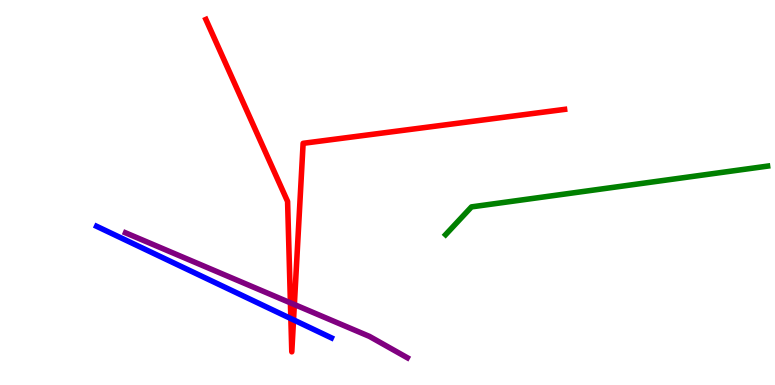[{'lines': ['blue', 'red'], 'intersections': [{'x': 3.75, 'y': 1.73}, {'x': 3.79, 'y': 1.69}]}, {'lines': ['green', 'red'], 'intersections': []}, {'lines': ['purple', 'red'], 'intersections': [{'x': 3.75, 'y': 2.13}, {'x': 3.8, 'y': 2.09}]}, {'lines': ['blue', 'green'], 'intersections': []}, {'lines': ['blue', 'purple'], 'intersections': []}, {'lines': ['green', 'purple'], 'intersections': []}]